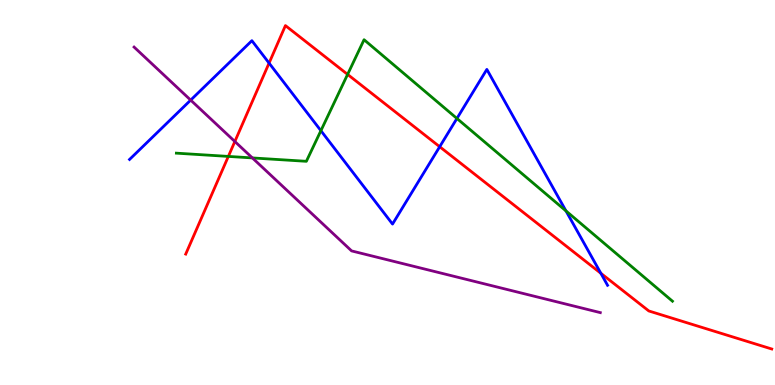[{'lines': ['blue', 'red'], 'intersections': [{'x': 3.47, 'y': 8.36}, {'x': 5.67, 'y': 6.19}, {'x': 7.75, 'y': 2.9}]}, {'lines': ['green', 'red'], 'intersections': [{'x': 2.95, 'y': 5.94}, {'x': 4.49, 'y': 8.07}]}, {'lines': ['purple', 'red'], 'intersections': [{'x': 3.03, 'y': 6.32}]}, {'lines': ['blue', 'green'], 'intersections': [{'x': 4.14, 'y': 6.61}, {'x': 5.9, 'y': 6.92}, {'x': 7.3, 'y': 4.52}]}, {'lines': ['blue', 'purple'], 'intersections': [{'x': 2.46, 'y': 7.4}]}, {'lines': ['green', 'purple'], 'intersections': [{'x': 3.26, 'y': 5.9}]}]